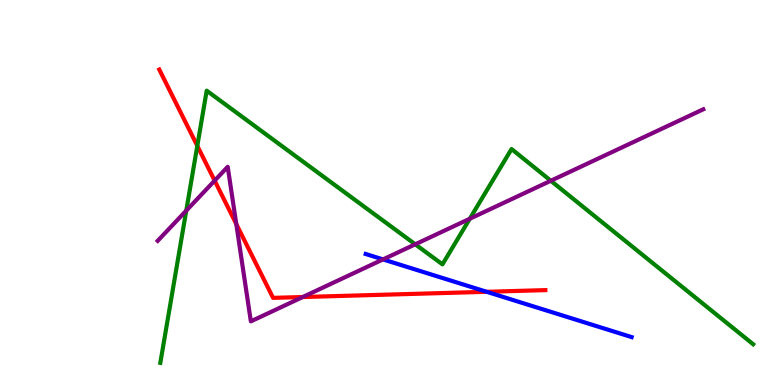[{'lines': ['blue', 'red'], 'intersections': [{'x': 6.28, 'y': 2.42}]}, {'lines': ['green', 'red'], 'intersections': [{'x': 2.55, 'y': 6.21}]}, {'lines': ['purple', 'red'], 'intersections': [{'x': 2.77, 'y': 5.31}, {'x': 3.05, 'y': 4.18}, {'x': 3.91, 'y': 2.29}]}, {'lines': ['blue', 'green'], 'intersections': []}, {'lines': ['blue', 'purple'], 'intersections': [{'x': 4.94, 'y': 3.26}]}, {'lines': ['green', 'purple'], 'intersections': [{'x': 2.4, 'y': 4.53}, {'x': 5.36, 'y': 3.65}, {'x': 6.06, 'y': 4.32}, {'x': 7.11, 'y': 5.31}]}]